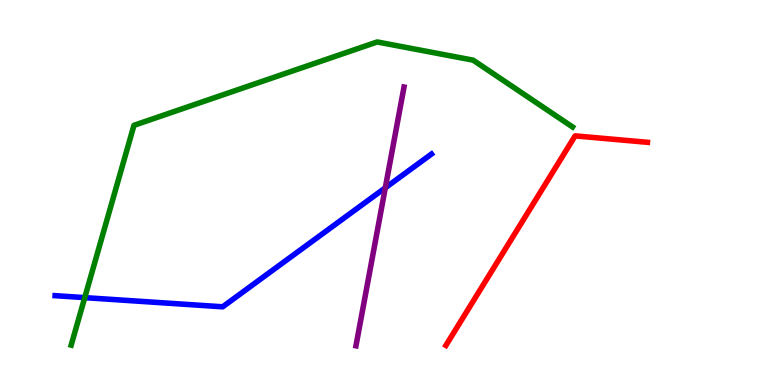[{'lines': ['blue', 'red'], 'intersections': []}, {'lines': ['green', 'red'], 'intersections': []}, {'lines': ['purple', 'red'], 'intersections': []}, {'lines': ['blue', 'green'], 'intersections': [{'x': 1.09, 'y': 2.27}]}, {'lines': ['blue', 'purple'], 'intersections': [{'x': 4.97, 'y': 5.12}]}, {'lines': ['green', 'purple'], 'intersections': []}]